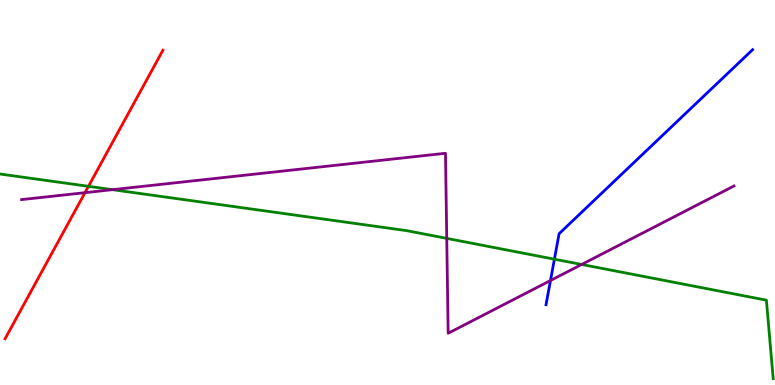[{'lines': ['blue', 'red'], 'intersections': []}, {'lines': ['green', 'red'], 'intersections': [{'x': 1.14, 'y': 5.16}]}, {'lines': ['purple', 'red'], 'intersections': [{'x': 1.1, 'y': 5.0}]}, {'lines': ['blue', 'green'], 'intersections': [{'x': 7.15, 'y': 3.27}]}, {'lines': ['blue', 'purple'], 'intersections': [{'x': 7.1, 'y': 2.71}]}, {'lines': ['green', 'purple'], 'intersections': [{'x': 1.45, 'y': 5.07}, {'x': 5.76, 'y': 3.81}, {'x': 7.51, 'y': 3.13}]}]